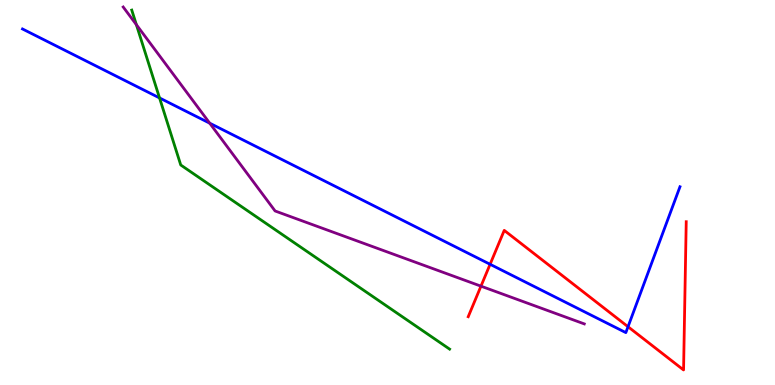[{'lines': ['blue', 'red'], 'intersections': [{'x': 6.32, 'y': 3.14}, {'x': 8.1, 'y': 1.51}]}, {'lines': ['green', 'red'], 'intersections': []}, {'lines': ['purple', 'red'], 'intersections': [{'x': 6.21, 'y': 2.57}]}, {'lines': ['blue', 'green'], 'intersections': [{'x': 2.06, 'y': 7.46}]}, {'lines': ['blue', 'purple'], 'intersections': [{'x': 2.71, 'y': 6.8}]}, {'lines': ['green', 'purple'], 'intersections': [{'x': 1.76, 'y': 9.36}]}]